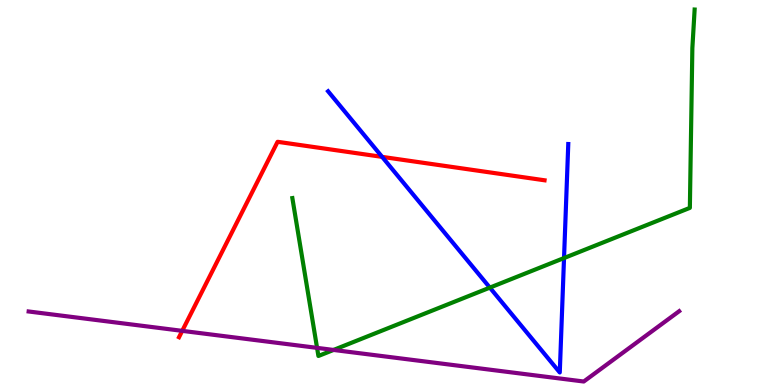[{'lines': ['blue', 'red'], 'intersections': [{'x': 4.93, 'y': 5.93}]}, {'lines': ['green', 'red'], 'intersections': []}, {'lines': ['purple', 'red'], 'intersections': [{'x': 2.35, 'y': 1.41}]}, {'lines': ['blue', 'green'], 'intersections': [{'x': 6.32, 'y': 2.53}, {'x': 7.28, 'y': 3.3}]}, {'lines': ['blue', 'purple'], 'intersections': []}, {'lines': ['green', 'purple'], 'intersections': [{'x': 4.09, 'y': 0.964}, {'x': 4.3, 'y': 0.911}]}]